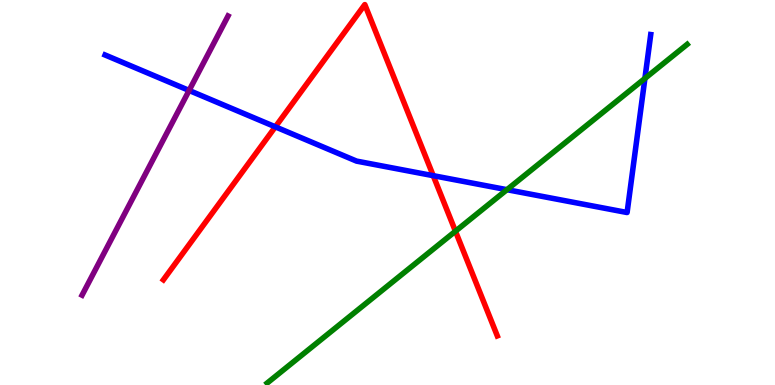[{'lines': ['blue', 'red'], 'intersections': [{'x': 3.55, 'y': 6.71}, {'x': 5.59, 'y': 5.44}]}, {'lines': ['green', 'red'], 'intersections': [{'x': 5.88, 'y': 3.99}]}, {'lines': ['purple', 'red'], 'intersections': []}, {'lines': ['blue', 'green'], 'intersections': [{'x': 6.54, 'y': 5.07}, {'x': 8.32, 'y': 7.96}]}, {'lines': ['blue', 'purple'], 'intersections': [{'x': 2.44, 'y': 7.65}]}, {'lines': ['green', 'purple'], 'intersections': []}]